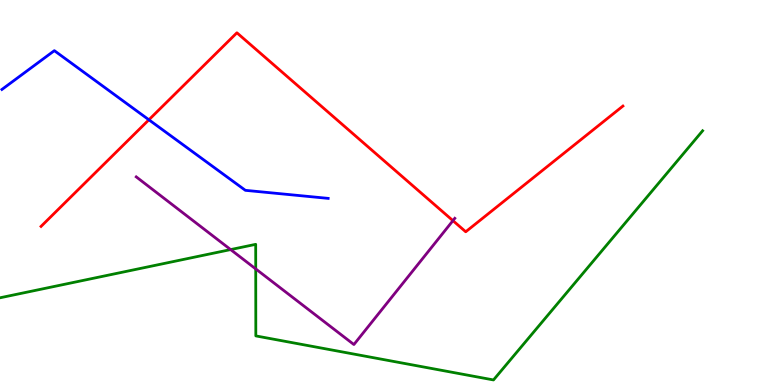[{'lines': ['blue', 'red'], 'intersections': [{'x': 1.92, 'y': 6.89}]}, {'lines': ['green', 'red'], 'intersections': []}, {'lines': ['purple', 'red'], 'intersections': [{'x': 5.84, 'y': 4.27}]}, {'lines': ['blue', 'green'], 'intersections': []}, {'lines': ['blue', 'purple'], 'intersections': []}, {'lines': ['green', 'purple'], 'intersections': [{'x': 2.98, 'y': 3.52}, {'x': 3.3, 'y': 3.02}]}]